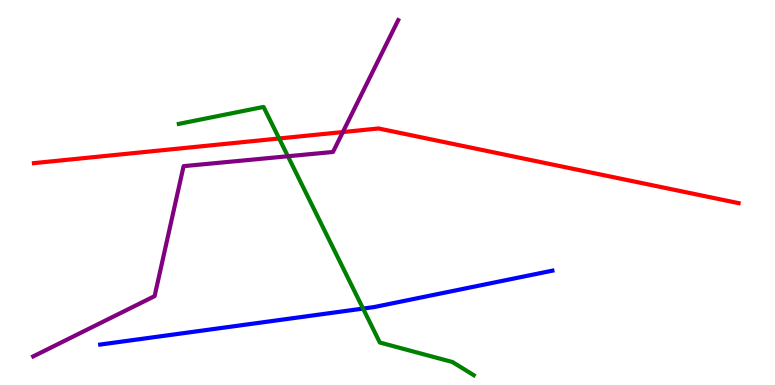[{'lines': ['blue', 'red'], 'intersections': []}, {'lines': ['green', 'red'], 'intersections': [{'x': 3.6, 'y': 6.4}]}, {'lines': ['purple', 'red'], 'intersections': [{'x': 4.42, 'y': 6.57}]}, {'lines': ['blue', 'green'], 'intersections': [{'x': 4.68, 'y': 1.98}]}, {'lines': ['blue', 'purple'], 'intersections': []}, {'lines': ['green', 'purple'], 'intersections': [{'x': 3.71, 'y': 5.94}]}]